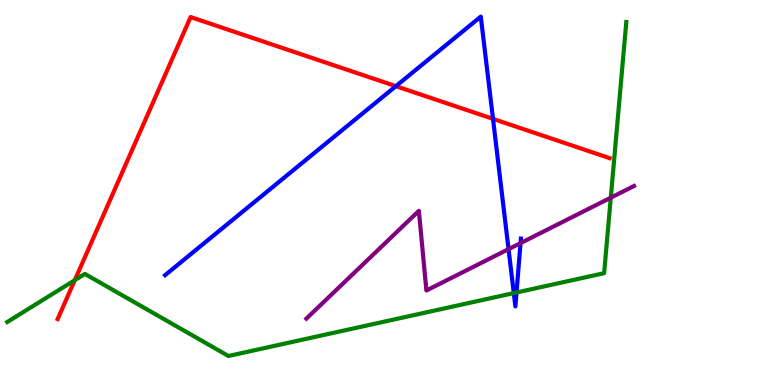[{'lines': ['blue', 'red'], 'intersections': [{'x': 5.11, 'y': 7.76}, {'x': 6.36, 'y': 6.91}]}, {'lines': ['green', 'red'], 'intersections': [{'x': 0.965, 'y': 2.72}]}, {'lines': ['purple', 'red'], 'intersections': []}, {'lines': ['blue', 'green'], 'intersections': [{'x': 6.63, 'y': 2.39}, {'x': 6.66, 'y': 2.4}]}, {'lines': ['blue', 'purple'], 'intersections': [{'x': 6.56, 'y': 3.53}, {'x': 6.72, 'y': 3.68}]}, {'lines': ['green', 'purple'], 'intersections': [{'x': 7.88, 'y': 4.87}]}]